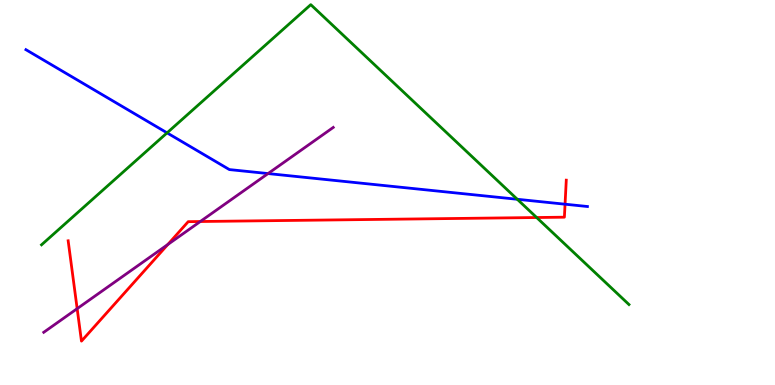[{'lines': ['blue', 'red'], 'intersections': [{'x': 7.29, 'y': 4.7}]}, {'lines': ['green', 'red'], 'intersections': [{'x': 6.92, 'y': 4.35}]}, {'lines': ['purple', 'red'], 'intersections': [{'x': 0.996, 'y': 1.98}, {'x': 2.17, 'y': 3.65}, {'x': 2.58, 'y': 4.25}]}, {'lines': ['blue', 'green'], 'intersections': [{'x': 2.16, 'y': 6.55}, {'x': 6.67, 'y': 4.82}]}, {'lines': ['blue', 'purple'], 'intersections': [{'x': 3.46, 'y': 5.49}]}, {'lines': ['green', 'purple'], 'intersections': []}]